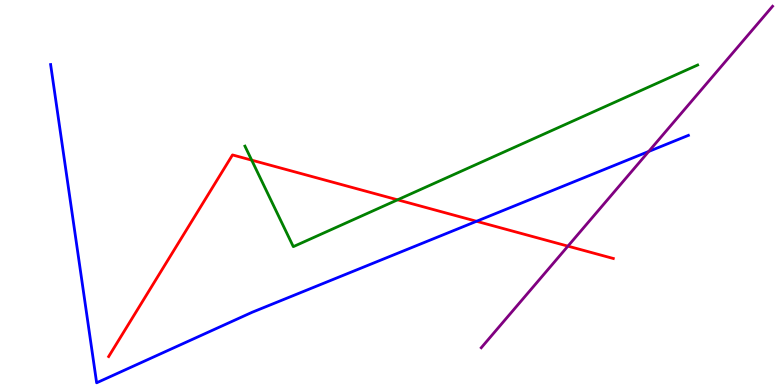[{'lines': ['blue', 'red'], 'intersections': [{'x': 6.15, 'y': 4.25}]}, {'lines': ['green', 'red'], 'intersections': [{'x': 3.25, 'y': 5.84}, {'x': 5.13, 'y': 4.81}]}, {'lines': ['purple', 'red'], 'intersections': [{'x': 7.33, 'y': 3.61}]}, {'lines': ['blue', 'green'], 'intersections': []}, {'lines': ['blue', 'purple'], 'intersections': [{'x': 8.37, 'y': 6.07}]}, {'lines': ['green', 'purple'], 'intersections': []}]